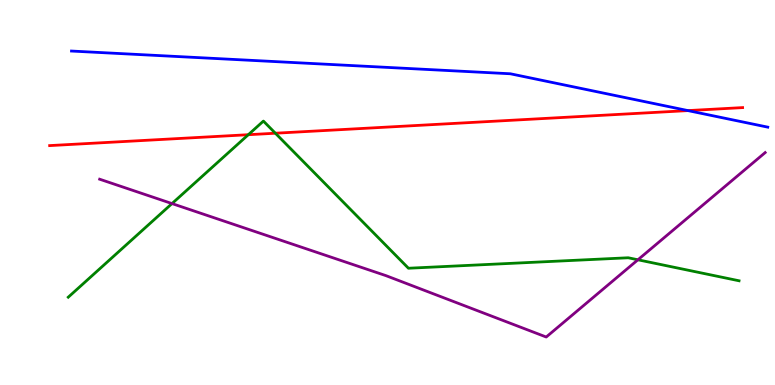[{'lines': ['blue', 'red'], 'intersections': [{'x': 8.88, 'y': 7.13}]}, {'lines': ['green', 'red'], 'intersections': [{'x': 3.2, 'y': 6.5}, {'x': 3.55, 'y': 6.54}]}, {'lines': ['purple', 'red'], 'intersections': []}, {'lines': ['blue', 'green'], 'intersections': []}, {'lines': ['blue', 'purple'], 'intersections': []}, {'lines': ['green', 'purple'], 'intersections': [{'x': 2.22, 'y': 4.71}, {'x': 8.23, 'y': 3.25}]}]